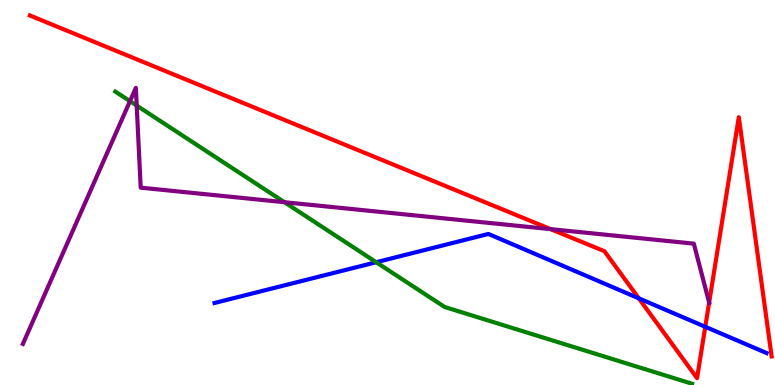[{'lines': ['blue', 'red'], 'intersections': [{'x': 8.24, 'y': 2.25}, {'x': 9.1, 'y': 1.51}]}, {'lines': ['green', 'red'], 'intersections': []}, {'lines': ['purple', 'red'], 'intersections': [{'x': 7.11, 'y': 4.05}, {'x': 9.15, 'y': 2.14}]}, {'lines': ['blue', 'green'], 'intersections': [{'x': 4.85, 'y': 3.19}]}, {'lines': ['blue', 'purple'], 'intersections': []}, {'lines': ['green', 'purple'], 'intersections': [{'x': 1.68, 'y': 7.37}, {'x': 1.76, 'y': 7.26}, {'x': 3.67, 'y': 4.75}]}]